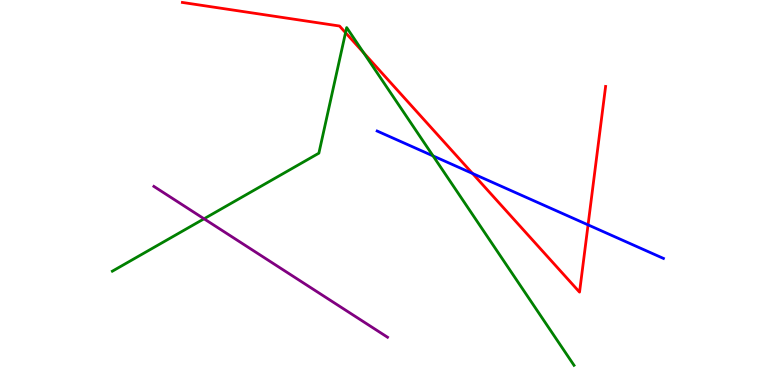[{'lines': ['blue', 'red'], 'intersections': [{'x': 6.1, 'y': 5.49}, {'x': 7.59, 'y': 4.16}]}, {'lines': ['green', 'red'], 'intersections': [{'x': 4.46, 'y': 9.15}, {'x': 4.69, 'y': 8.63}]}, {'lines': ['purple', 'red'], 'intersections': []}, {'lines': ['blue', 'green'], 'intersections': [{'x': 5.59, 'y': 5.95}]}, {'lines': ['blue', 'purple'], 'intersections': []}, {'lines': ['green', 'purple'], 'intersections': [{'x': 2.63, 'y': 4.32}]}]